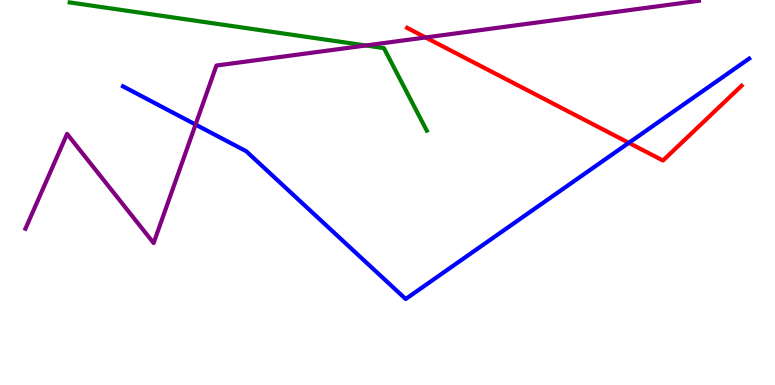[{'lines': ['blue', 'red'], 'intersections': [{'x': 8.11, 'y': 6.29}]}, {'lines': ['green', 'red'], 'intersections': []}, {'lines': ['purple', 'red'], 'intersections': [{'x': 5.49, 'y': 9.03}]}, {'lines': ['blue', 'green'], 'intersections': []}, {'lines': ['blue', 'purple'], 'intersections': [{'x': 2.52, 'y': 6.76}]}, {'lines': ['green', 'purple'], 'intersections': [{'x': 4.72, 'y': 8.82}]}]